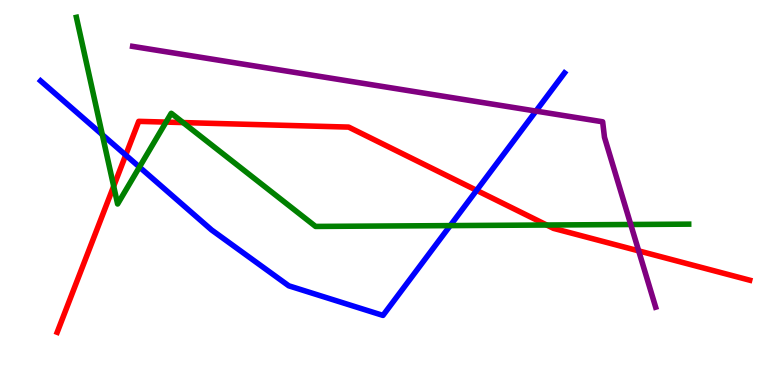[{'lines': ['blue', 'red'], 'intersections': [{'x': 1.62, 'y': 5.97}, {'x': 6.15, 'y': 5.06}]}, {'lines': ['green', 'red'], 'intersections': [{'x': 1.47, 'y': 5.16}, {'x': 2.14, 'y': 6.83}, {'x': 2.36, 'y': 6.82}, {'x': 7.05, 'y': 4.16}]}, {'lines': ['purple', 'red'], 'intersections': [{'x': 8.24, 'y': 3.48}]}, {'lines': ['blue', 'green'], 'intersections': [{'x': 1.32, 'y': 6.5}, {'x': 1.8, 'y': 5.66}, {'x': 5.81, 'y': 4.14}]}, {'lines': ['blue', 'purple'], 'intersections': [{'x': 6.92, 'y': 7.11}]}, {'lines': ['green', 'purple'], 'intersections': [{'x': 8.14, 'y': 4.17}]}]